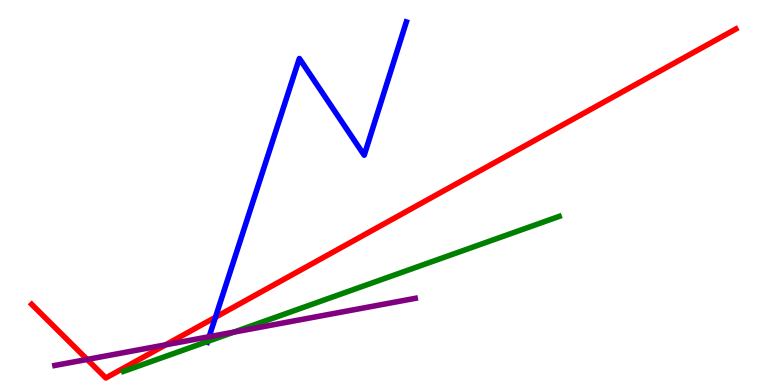[{'lines': ['blue', 'red'], 'intersections': [{'x': 2.78, 'y': 1.76}]}, {'lines': ['green', 'red'], 'intersections': []}, {'lines': ['purple', 'red'], 'intersections': [{'x': 1.12, 'y': 0.664}, {'x': 2.14, 'y': 1.04}]}, {'lines': ['blue', 'green'], 'intersections': [{'x': 2.68, 'y': 1.13}]}, {'lines': ['blue', 'purple'], 'intersections': [{'x': 2.7, 'y': 1.25}]}, {'lines': ['green', 'purple'], 'intersections': [{'x': 3.02, 'y': 1.37}]}]